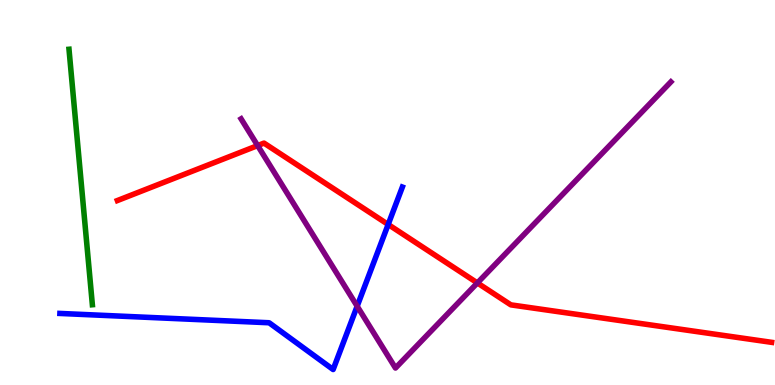[{'lines': ['blue', 'red'], 'intersections': [{'x': 5.01, 'y': 4.17}]}, {'lines': ['green', 'red'], 'intersections': []}, {'lines': ['purple', 'red'], 'intersections': [{'x': 3.32, 'y': 6.22}, {'x': 6.16, 'y': 2.65}]}, {'lines': ['blue', 'green'], 'intersections': []}, {'lines': ['blue', 'purple'], 'intersections': [{'x': 4.61, 'y': 2.05}]}, {'lines': ['green', 'purple'], 'intersections': []}]